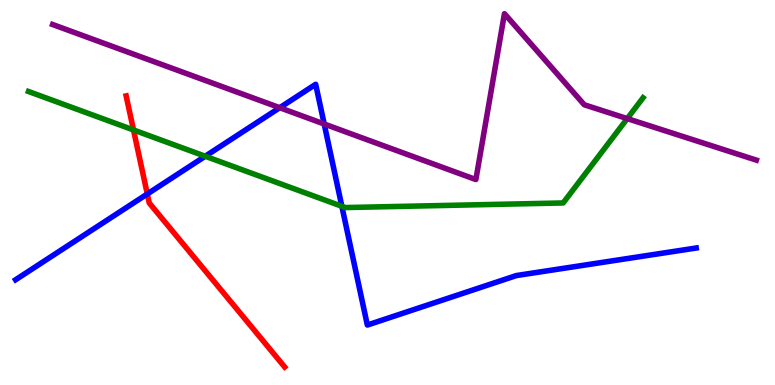[{'lines': ['blue', 'red'], 'intersections': [{'x': 1.9, 'y': 4.96}]}, {'lines': ['green', 'red'], 'intersections': [{'x': 1.72, 'y': 6.62}]}, {'lines': ['purple', 'red'], 'intersections': []}, {'lines': ['blue', 'green'], 'intersections': [{'x': 2.65, 'y': 5.94}, {'x': 4.41, 'y': 4.64}]}, {'lines': ['blue', 'purple'], 'intersections': [{'x': 3.61, 'y': 7.2}, {'x': 4.18, 'y': 6.78}]}, {'lines': ['green', 'purple'], 'intersections': [{'x': 8.09, 'y': 6.92}]}]